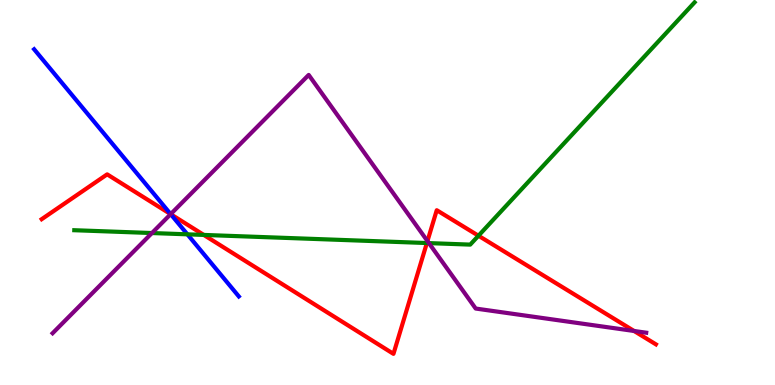[{'lines': ['blue', 'red'], 'intersections': [{'x': 2.2, 'y': 4.44}]}, {'lines': ['green', 'red'], 'intersections': [{'x': 2.63, 'y': 3.9}, {'x': 5.51, 'y': 3.69}, {'x': 6.17, 'y': 3.88}]}, {'lines': ['purple', 'red'], 'intersections': [{'x': 2.2, 'y': 4.44}, {'x': 5.52, 'y': 3.74}, {'x': 8.18, 'y': 1.4}]}, {'lines': ['blue', 'green'], 'intersections': [{'x': 2.42, 'y': 3.91}]}, {'lines': ['blue', 'purple'], 'intersections': [{'x': 2.2, 'y': 4.44}]}, {'lines': ['green', 'purple'], 'intersections': [{'x': 1.96, 'y': 3.95}, {'x': 5.53, 'y': 3.69}]}]